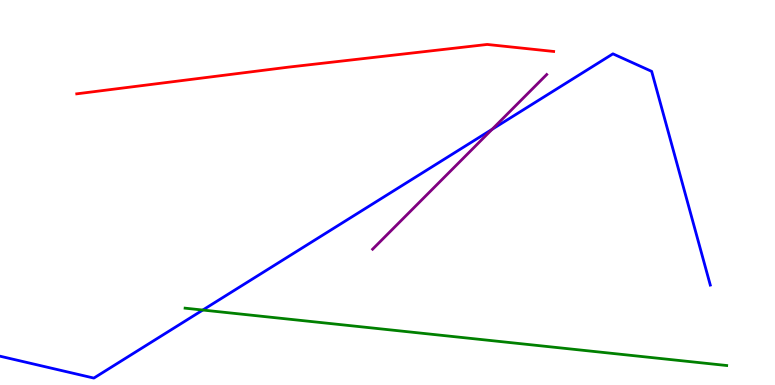[{'lines': ['blue', 'red'], 'intersections': []}, {'lines': ['green', 'red'], 'intersections': []}, {'lines': ['purple', 'red'], 'intersections': []}, {'lines': ['blue', 'green'], 'intersections': [{'x': 2.62, 'y': 1.95}]}, {'lines': ['blue', 'purple'], 'intersections': [{'x': 6.35, 'y': 6.64}]}, {'lines': ['green', 'purple'], 'intersections': []}]